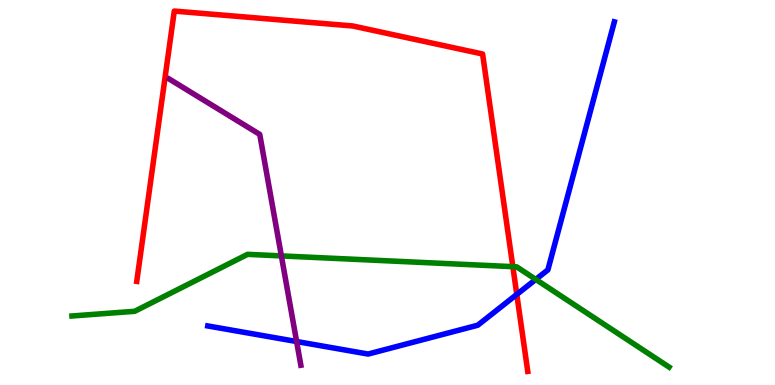[{'lines': ['blue', 'red'], 'intersections': [{'x': 6.67, 'y': 2.35}]}, {'lines': ['green', 'red'], 'intersections': [{'x': 6.62, 'y': 3.07}]}, {'lines': ['purple', 'red'], 'intersections': []}, {'lines': ['blue', 'green'], 'intersections': [{'x': 6.91, 'y': 2.74}]}, {'lines': ['blue', 'purple'], 'intersections': [{'x': 3.83, 'y': 1.13}]}, {'lines': ['green', 'purple'], 'intersections': [{'x': 3.63, 'y': 3.35}]}]